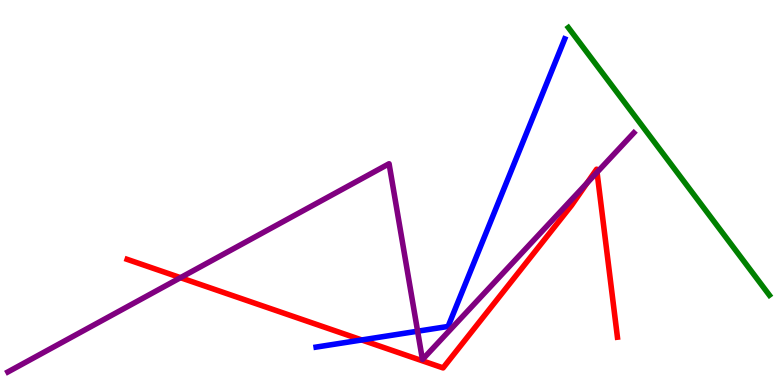[{'lines': ['blue', 'red'], 'intersections': [{'x': 4.67, 'y': 1.17}]}, {'lines': ['green', 'red'], 'intersections': []}, {'lines': ['purple', 'red'], 'intersections': [{'x': 2.33, 'y': 2.79}, {'x': 7.58, 'y': 5.25}, {'x': 7.7, 'y': 5.52}]}, {'lines': ['blue', 'green'], 'intersections': []}, {'lines': ['blue', 'purple'], 'intersections': [{'x': 5.39, 'y': 1.4}]}, {'lines': ['green', 'purple'], 'intersections': []}]